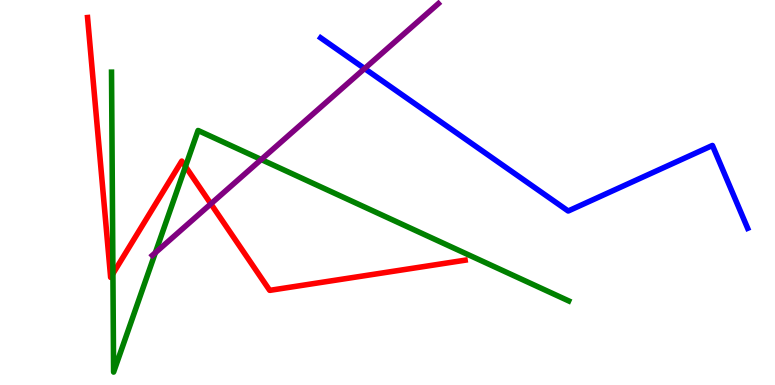[{'lines': ['blue', 'red'], 'intersections': []}, {'lines': ['green', 'red'], 'intersections': [{'x': 1.46, 'y': 2.89}, {'x': 2.39, 'y': 5.68}]}, {'lines': ['purple', 'red'], 'intersections': [{'x': 2.72, 'y': 4.71}]}, {'lines': ['blue', 'green'], 'intersections': []}, {'lines': ['blue', 'purple'], 'intersections': [{'x': 4.7, 'y': 8.22}]}, {'lines': ['green', 'purple'], 'intersections': [{'x': 2.0, 'y': 3.44}, {'x': 3.37, 'y': 5.86}]}]